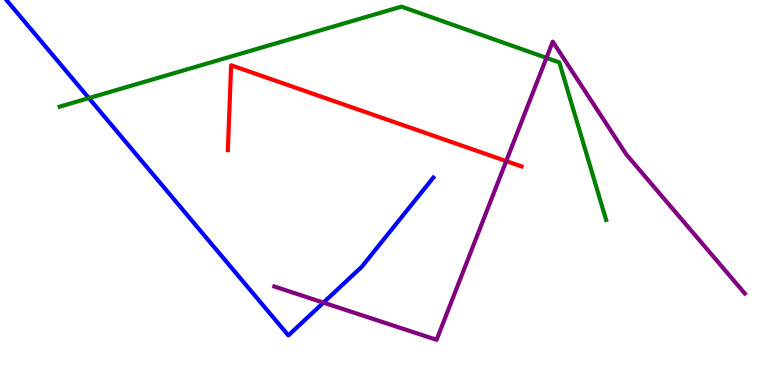[{'lines': ['blue', 'red'], 'intersections': []}, {'lines': ['green', 'red'], 'intersections': []}, {'lines': ['purple', 'red'], 'intersections': [{'x': 6.53, 'y': 5.82}]}, {'lines': ['blue', 'green'], 'intersections': [{'x': 1.15, 'y': 7.45}]}, {'lines': ['blue', 'purple'], 'intersections': [{'x': 4.17, 'y': 2.14}]}, {'lines': ['green', 'purple'], 'intersections': [{'x': 7.05, 'y': 8.5}]}]